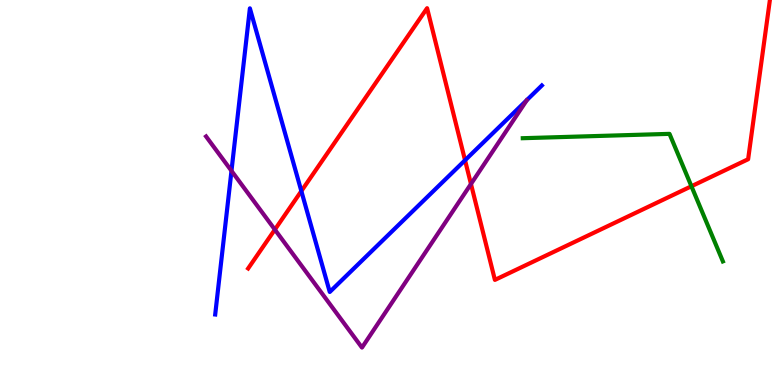[{'lines': ['blue', 'red'], 'intersections': [{'x': 3.89, 'y': 5.04}, {'x': 6.0, 'y': 5.84}]}, {'lines': ['green', 'red'], 'intersections': [{'x': 8.92, 'y': 5.16}]}, {'lines': ['purple', 'red'], 'intersections': [{'x': 3.55, 'y': 4.04}, {'x': 6.08, 'y': 5.22}]}, {'lines': ['blue', 'green'], 'intersections': []}, {'lines': ['blue', 'purple'], 'intersections': [{'x': 2.99, 'y': 5.56}]}, {'lines': ['green', 'purple'], 'intersections': []}]